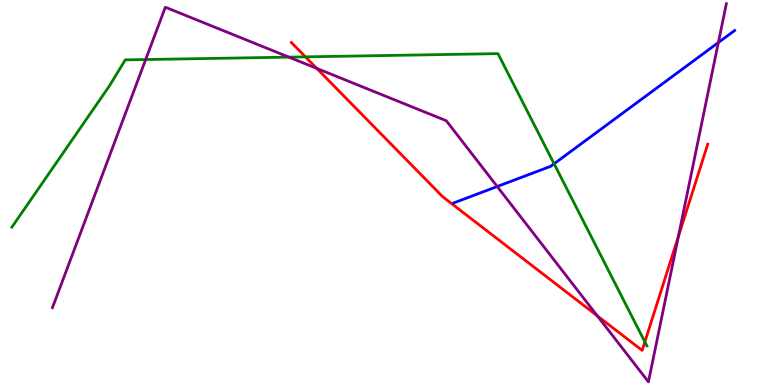[{'lines': ['blue', 'red'], 'intersections': []}, {'lines': ['green', 'red'], 'intersections': [{'x': 3.94, 'y': 8.52}, {'x': 8.32, 'y': 1.12}]}, {'lines': ['purple', 'red'], 'intersections': [{'x': 4.09, 'y': 8.22}, {'x': 7.71, 'y': 1.8}, {'x': 8.75, 'y': 3.86}]}, {'lines': ['blue', 'green'], 'intersections': [{'x': 7.15, 'y': 5.75}]}, {'lines': ['blue', 'purple'], 'intersections': [{'x': 6.42, 'y': 5.16}, {'x': 9.27, 'y': 8.9}]}, {'lines': ['green', 'purple'], 'intersections': [{'x': 1.88, 'y': 8.45}, {'x': 3.73, 'y': 8.52}]}]